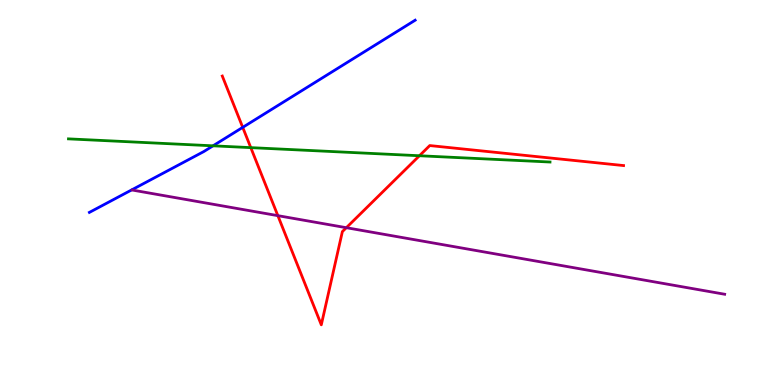[{'lines': ['blue', 'red'], 'intersections': [{'x': 3.13, 'y': 6.69}]}, {'lines': ['green', 'red'], 'intersections': [{'x': 3.24, 'y': 6.17}, {'x': 5.41, 'y': 5.95}]}, {'lines': ['purple', 'red'], 'intersections': [{'x': 3.59, 'y': 4.4}, {'x': 4.47, 'y': 4.09}]}, {'lines': ['blue', 'green'], 'intersections': [{'x': 2.75, 'y': 6.21}]}, {'lines': ['blue', 'purple'], 'intersections': []}, {'lines': ['green', 'purple'], 'intersections': []}]